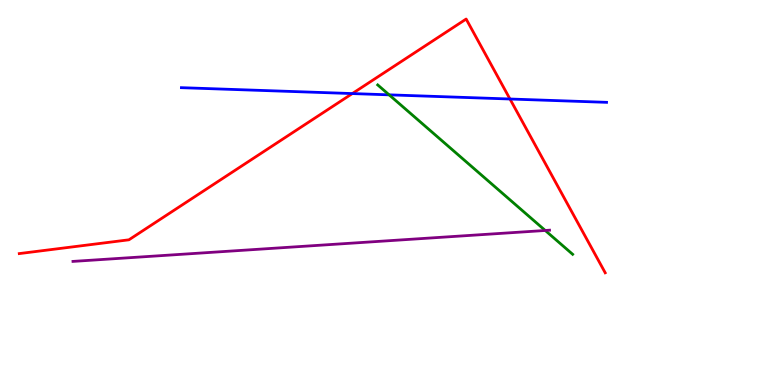[{'lines': ['blue', 'red'], 'intersections': [{'x': 4.55, 'y': 7.57}, {'x': 6.58, 'y': 7.43}]}, {'lines': ['green', 'red'], 'intersections': []}, {'lines': ['purple', 'red'], 'intersections': []}, {'lines': ['blue', 'green'], 'intersections': [{'x': 5.02, 'y': 7.54}]}, {'lines': ['blue', 'purple'], 'intersections': []}, {'lines': ['green', 'purple'], 'intersections': [{'x': 7.04, 'y': 4.01}]}]